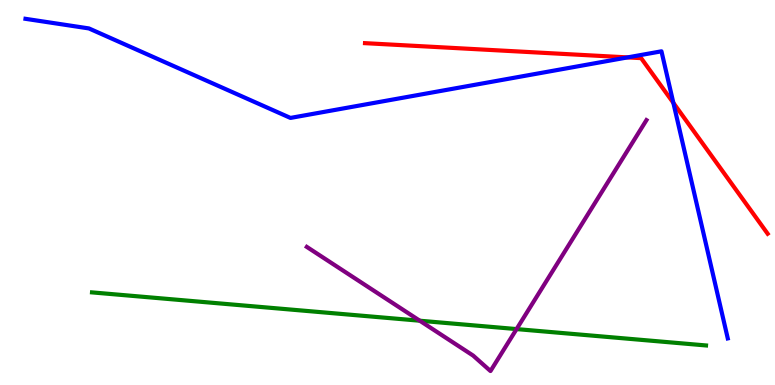[{'lines': ['blue', 'red'], 'intersections': [{'x': 8.1, 'y': 8.51}, {'x': 8.69, 'y': 7.33}]}, {'lines': ['green', 'red'], 'intersections': []}, {'lines': ['purple', 'red'], 'intersections': []}, {'lines': ['blue', 'green'], 'intersections': []}, {'lines': ['blue', 'purple'], 'intersections': []}, {'lines': ['green', 'purple'], 'intersections': [{'x': 5.42, 'y': 1.67}, {'x': 6.67, 'y': 1.45}]}]